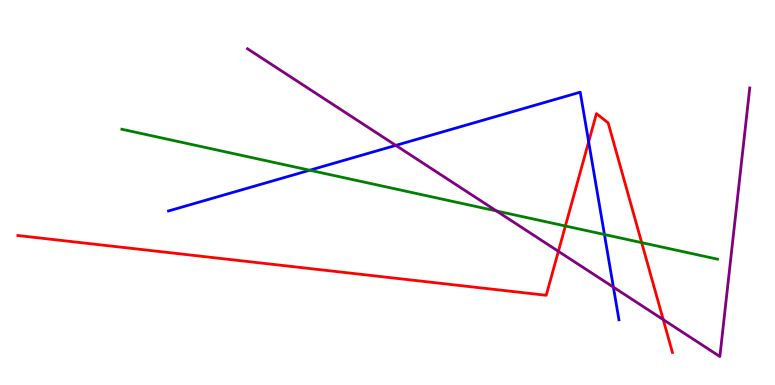[{'lines': ['blue', 'red'], 'intersections': [{'x': 7.6, 'y': 6.32}]}, {'lines': ['green', 'red'], 'intersections': [{'x': 7.3, 'y': 4.13}, {'x': 8.28, 'y': 3.7}]}, {'lines': ['purple', 'red'], 'intersections': [{'x': 7.2, 'y': 3.47}, {'x': 8.56, 'y': 1.7}]}, {'lines': ['blue', 'green'], 'intersections': [{'x': 4.0, 'y': 5.58}, {'x': 7.8, 'y': 3.91}]}, {'lines': ['blue', 'purple'], 'intersections': [{'x': 5.11, 'y': 6.22}, {'x': 7.91, 'y': 2.54}]}, {'lines': ['green', 'purple'], 'intersections': [{'x': 6.41, 'y': 4.52}]}]